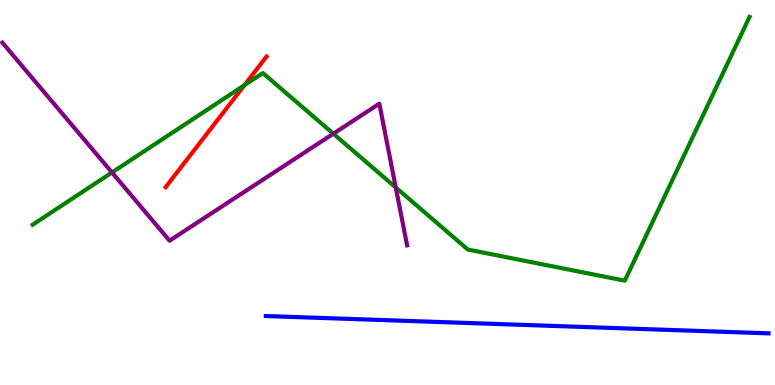[{'lines': ['blue', 'red'], 'intersections': []}, {'lines': ['green', 'red'], 'intersections': [{'x': 3.15, 'y': 7.79}]}, {'lines': ['purple', 'red'], 'intersections': []}, {'lines': ['blue', 'green'], 'intersections': []}, {'lines': ['blue', 'purple'], 'intersections': []}, {'lines': ['green', 'purple'], 'intersections': [{'x': 1.44, 'y': 5.52}, {'x': 4.3, 'y': 6.53}, {'x': 5.11, 'y': 5.13}]}]